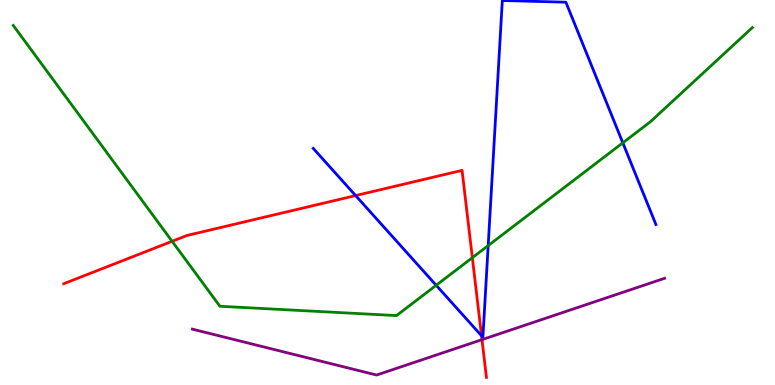[{'lines': ['blue', 'red'], 'intersections': [{'x': 4.59, 'y': 4.92}, {'x': 6.21, 'y': 1.28}]}, {'lines': ['green', 'red'], 'intersections': [{'x': 2.22, 'y': 3.73}, {'x': 6.09, 'y': 3.31}]}, {'lines': ['purple', 'red'], 'intersections': [{'x': 6.22, 'y': 1.18}]}, {'lines': ['blue', 'green'], 'intersections': [{'x': 5.63, 'y': 2.59}, {'x': 6.3, 'y': 3.62}, {'x': 8.04, 'y': 6.29}]}, {'lines': ['blue', 'purple'], 'intersections': []}, {'lines': ['green', 'purple'], 'intersections': []}]